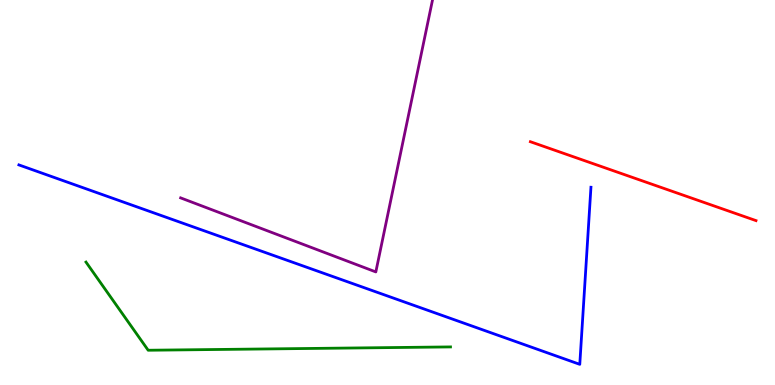[{'lines': ['blue', 'red'], 'intersections': []}, {'lines': ['green', 'red'], 'intersections': []}, {'lines': ['purple', 'red'], 'intersections': []}, {'lines': ['blue', 'green'], 'intersections': []}, {'lines': ['blue', 'purple'], 'intersections': []}, {'lines': ['green', 'purple'], 'intersections': []}]